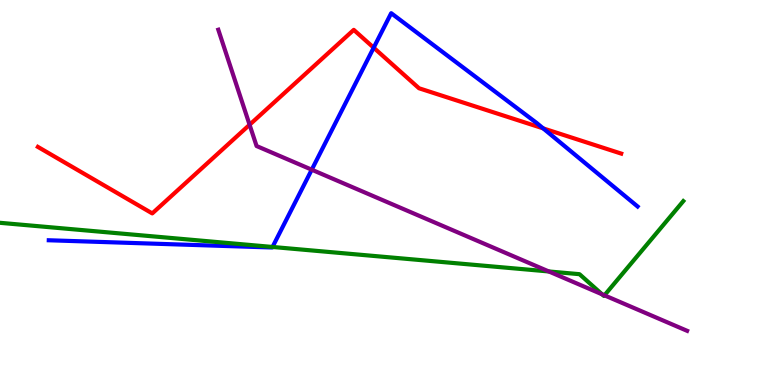[{'lines': ['blue', 'red'], 'intersections': [{'x': 4.82, 'y': 8.76}, {'x': 7.01, 'y': 6.67}]}, {'lines': ['green', 'red'], 'intersections': []}, {'lines': ['purple', 'red'], 'intersections': [{'x': 3.22, 'y': 6.76}]}, {'lines': ['blue', 'green'], 'intersections': [{'x': 3.52, 'y': 3.59}]}, {'lines': ['blue', 'purple'], 'intersections': [{'x': 4.02, 'y': 5.59}]}, {'lines': ['green', 'purple'], 'intersections': [{'x': 7.08, 'y': 2.95}, {'x': 7.77, 'y': 2.35}, {'x': 7.8, 'y': 2.33}]}]